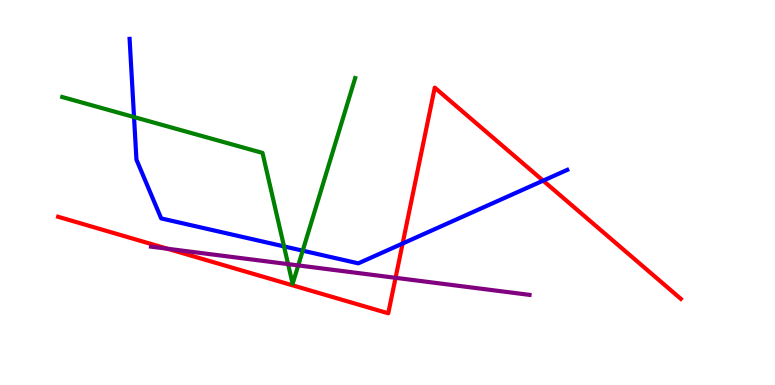[{'lines': ['blue', 'red'], 'intersections': [{'x': 5.2, 'y': 3.67}, {'x': 7.01, 'y': 5.31}]}, {'lines': ['green', 'red'], 'intersections': []}, {'lines': ['purple', 'red'], 'intersections': [{'x': 2.16, 'y': 3.54}, {'x': 5.1, 'y': 2.78}]}, {'lines': ['blue', 'green'], 'intersections': [{'x': 1.73, 'y': 6.96}, {'x': 3.66, 'y': 3.6}, {'x': 3.91, 'y': 3.49}]}, {'lines': ['blue', 'purple'], 'intersections': []}, {'lines': ['green', 'purple'], 'intersections': [{'x': 3.72, 'y': 3.14}, {'x': 3.85, 'y': 3.11}]}]